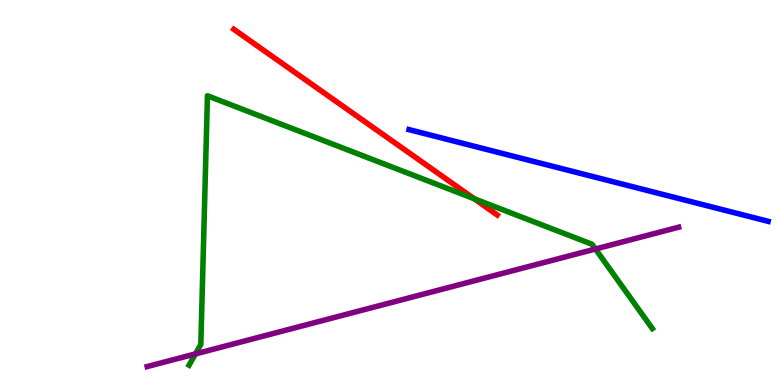[{'lines': ['blue', 'red'], 'intersections': []}, {'lines': ['green', 'red'], 'intersections': [{'x': 6.12, 'y': 4.84}]}, {'lines': ['purple', 'red'], 'intersections': []}, {'lines': ['blue', 'green'], 'intersections': []}, {'lines': ['blue', 'purple'], 'intersections': []}, {'lines': ['green', 'purple'], 'intersections': [{'x': 2.52, 'y': 0.808}, {'x': 7.68, 'y': 3.53}]}]